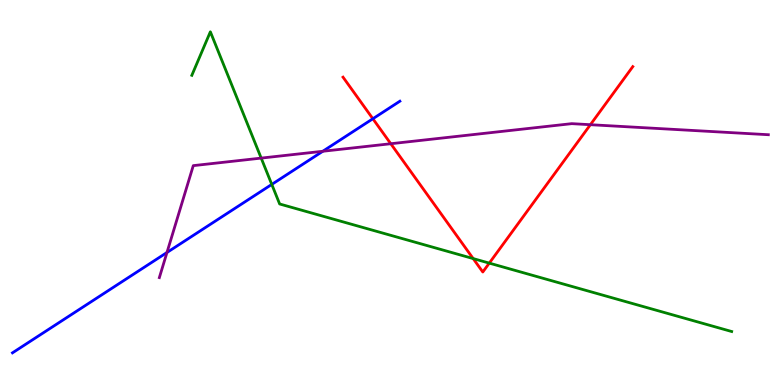[{'lines': ['blue', 'red'], 'intersections': [{'x': 4.81, 'y': 6.92}]}, {'lines': ['green', 'red'], 'intersections': [{'x': 6.11, 'y': 3.28}, {'x': 6.31, 'y': 3.17}]}, {'lines': ['purple', 'red'], 'intersections': [{'x': 5.04, 'y': 6.27}, {'x': 7.62, 'y': 6.76}]}, {'lines': ['blue', 'green'], 'intersections': [{'x': 3.51, 'y': 5.21}]}, {'lines': ['blue', 'purple'], 'intersections': [{'x': 2.15, 'y': 3.44}, {'x': 4.17, 'y': 6.07}]}, {'lines': ['green', 'purple'], 'intersections': [{'x': 3.37, 'y': 5.89}]}]